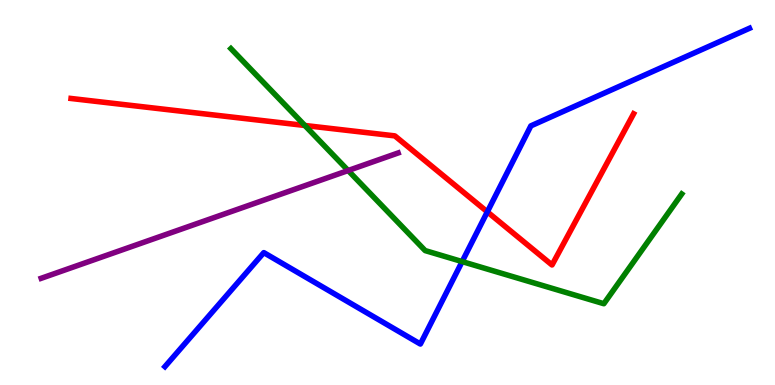[{'lines': ['blue', 'red'], 'intersections': [{'x': 6.29, 'y': 4.5}]}, {'lines': ['green', 'red'], 'intersections': [{'x': 3.93, 'y': 6.74}]}, {'lines': ['purple', 'red'], 'intersections': []}, {'lines': ['blue', 'green'], 'intersections': [{'x': 5.96, 'y': 3.21}]}, {'lines': ['blue', 'purple'], 'intersections': []}, {'lines': ['green', 'purple'], 'intersections': [{'x': 4.49, 'y': 5.57}]}]